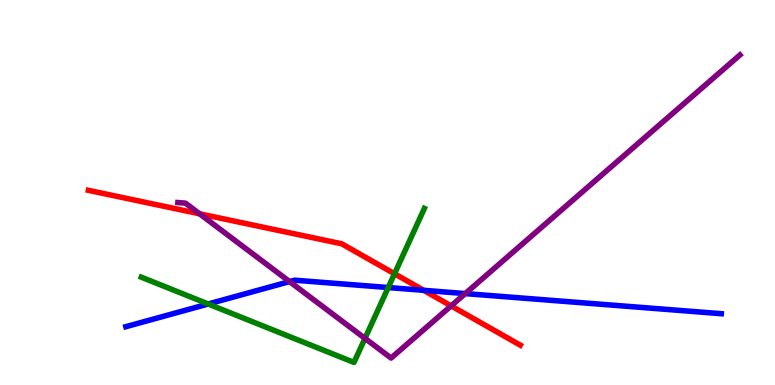[{'lines': ['blue', 'red'], 'intersections': [{'x': 5.47, 'y': 2.46}]}, {'lines': ['green', 'red'], 'intersections': [{'x': 5.09, 'y': 2.89}]}, {'lines': ['purple', 'red'], 'intersections': [{'x': 2.57, 'y': 4.45}, {'x': 5.82, 'y': 2.05}]}, {'lines': ['blue', 'green'], 'intersections': [{'x': 2.69, 'y': 2.1}, {'x': 5.01, 'y': 2.53}]}, {'lines': ['blue', 'purple'], 'intersections': [{'x': 3.74, 'y': 2.69}, {'x': 6.0, 'y': 2.37}]}, {'lines': ['green', 'purple'], 'intersections': [{'x': 4.71, 'y': 1.21}]}]